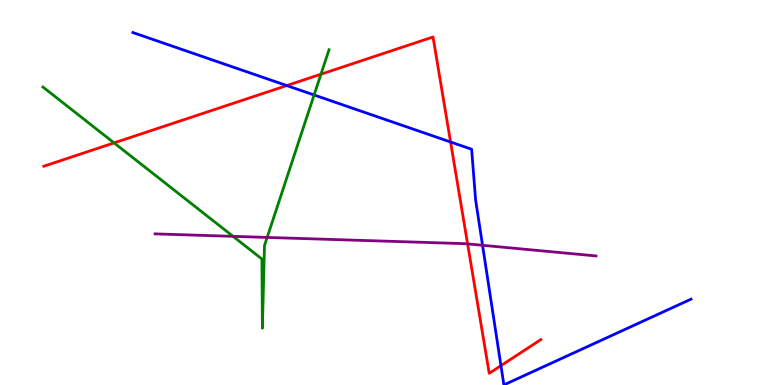[{'lines': ['blue', 'red'], 'intersections': [{'x': 3.7, 'y': 7.78}, {'x': 5.81, 'y': 6.31}, {'x': 6.46, 'y': 0.502}]}, {'lines': ['green', 'red'], 'intersections': [{'x': 1.47, 'y': 6.29}, {'x': 4.14, 'y': 8.07}]}, {'lines': ['purple', 'red'], 'intersections': [{'x': 6.03, 'y': 3.67}]}, {'lines': ['blue', 'green'], 'intersections': [{'x': 4.05, 'y': 7.53}]}, {'lines': ['blue', 'purple'], 'intersections': [{'x': 6.23, 'y': 3.63}]}, {'lines': ['green', 'purple'], 'intersections': [{'x': 3.01, 'y': 3.86}, {'x': 3.45, 'y': 3.83}]}]